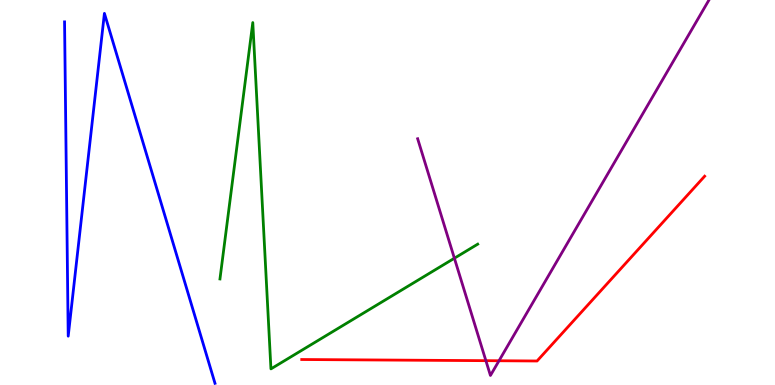[{'lines': ['blue', 'red'], 'intersections': []}, {'lines': ['green', 'red'], 'intersections': []}, {'lines': ['purple', 'red'], 'intersections': [{'x': 6.27, 'y': 0.632}, {'x': 6.44, 'y': 0.63}]}, {'lines': ['blue', 'green'], 'intersections': []}, {'lines': ['blue', 'purple'], 'intersections': []}, {'lines': ['green', 'purple'], 'intersections': [{'x': 5.86, 'y': 3.29}]}]